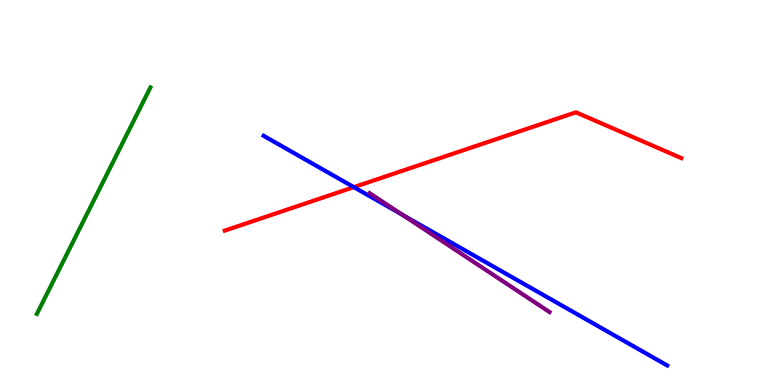[{'lines': ['blue', 'red'], 'intersections': [{'x': 4.57, 'y': 5.14}]}, {'lines': ['green', 'red'], 'intersections': []}, {'lines': ['purple', 'red'], 'intersections': []}, {'lines': ['blue', 'green'], 'intersections': []}, {'lines': ['blue', 'purple'], 'intersections': [{'x': 5.19, 'y': 4.43}]}, {'lines': ['green', 'purple'], 'intersections': []}]